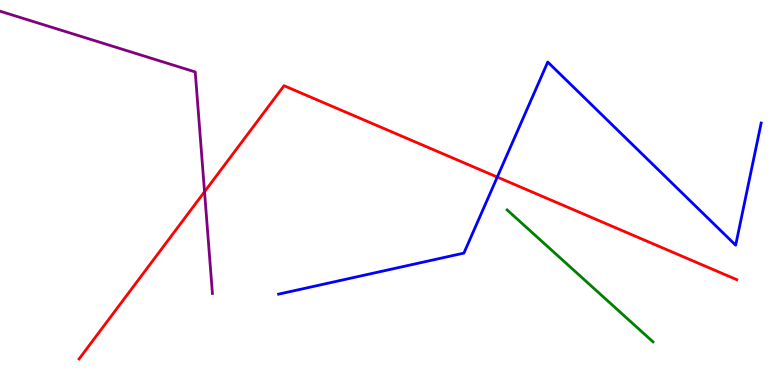[{'lines': ['blue', 'red'], 'intersections': [{'x': 6.42, 'y': 5.4}]}, {'lines': ['green', 'red'], 'intersections': []}, {'lines': ['purple', 'red'], 'intersections': [{'x': 2.64, 'y': 5.02}]}, {'lines': ['blue', 'green'], 'intersections': []}, {'lines': ['blue', 'purple'], 'intersections': []}, {'lines': ['green', 'purple'], 'intersections': []}]